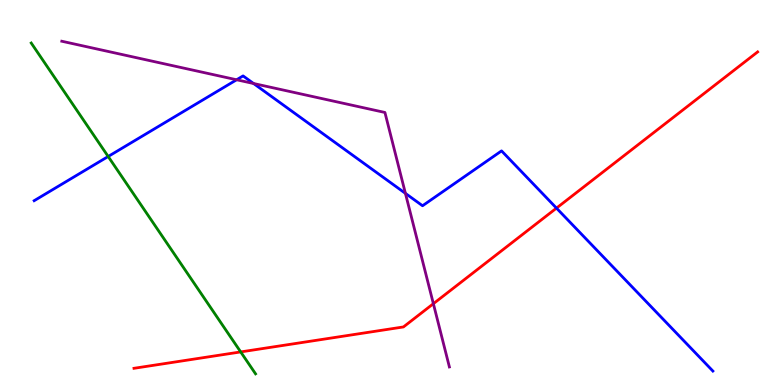[{'lines': ['blue', 'red'], 'intersections': [{'x': 7.18, 'y': 4.59}]}, {'lines': ['green', 'red'], 'intersections': [{'x': 3.11, 'y': 0.859}]}, {'lines': ['purple', 'red'], 'intersections': [{'x': 5.59, 'y': 2.11}]}, {'lines': ['blue', 'green'], 'intersections': [{'x': 1.4, 'y': 5.94}]}, {'lines': ['blue', 'purple'], 'intersections': [{'x': 3.05, 'y': 7.93}, {'x': 3.27, 'y': 7.83}, {'x': 5.23, 'y': 4.98}]}, {'lines': ['green', 'purple'], 'intersections': []}]